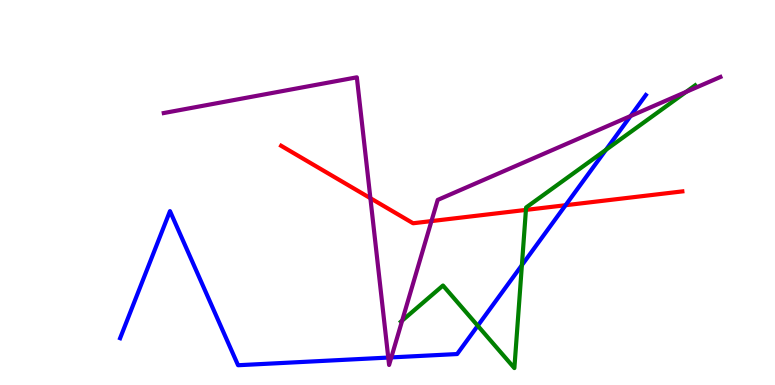[{'lines': ['blue', 'red'], 'intersections': [{'x': 7.3, 'y': 4.67}]}, {'lines': ['green', 'red'], 'intersections': [{'x': 6.79, 'y': 4.55}]}, {'lines': ['purple', 'red'], 'intersections': [{'x': 4.78, 'y': 4.85}, {'x': 5.57, 'y': 4.26}]}, {'lines': ['blue', 'green'], 'intersections': [{'x': 6.16, 'y': 1.54}, {'x': 6.73, 'y': 3.11}, {'x': 7.82, 'y': 6.11}]}, {'lines': ['blue', 'purple'], 'intersections': [{'x': 5.01, 'y': 0.713}, {'x': 5.05, 'y': 0.717}, {'x': 8.14, 'y': 6.99}]}, {'lines': ['green', 'purple'], 'intersections': [{'x': 5.19, 'y': 1.67}, {'x': 8.85, 'y': 7.61}]}]